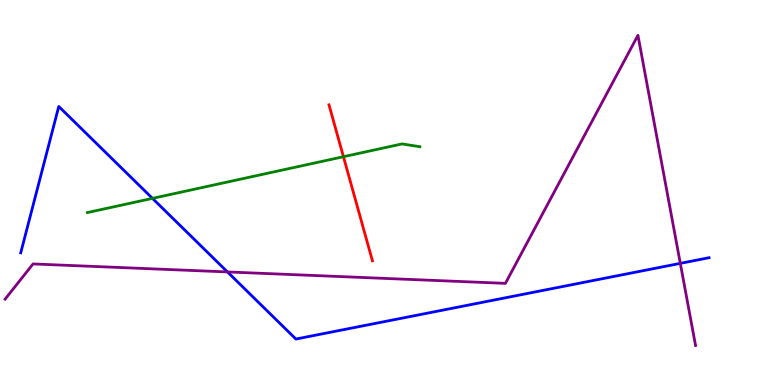[{'lines': ['blue', 'red'], 'intersections': []}, {'lines': ['green', 'red'], 'intersections': [{'x': 4.43, 'y': 5.93}]}, {'lines': ['purple', 'red'], 'intersections': []}, {'lines': ['blue', 'green'], 'intersections': [{'x': 1.97, 'y': 4.85}]}, {'lines': ['blue', 'purple'], 'intersections': [{'x': 2.94, 'y': 2.94}, {'x': 8.78, 'y': 3.16}]}, {'lines': ['green', 'purple'], 'intersections': []}]